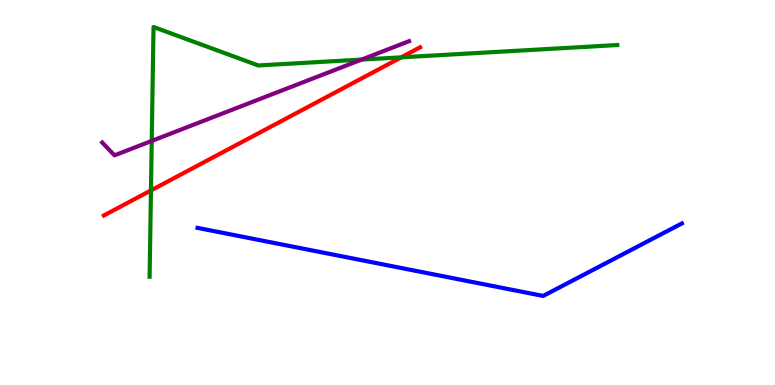[{'lines': ['blue', 'red'], 'intersections': []}, {'lines': ['green', 'red'], 'intersections': [{'x': 1.95, 'y': 5.05}, {'x': 5.18, 'y': 8.51}]}, {'lines': ['purple', 'red'], 'intersections': []}, {'lines': ['blue', 'green'], 'intersections': []}, {'lines': ['blue', 'purple'], 'intersections': []}, {'lines': ['green', 'purple'], 'intersections': [{'x': 1.96, 'y': 6.34}, {'x': 4.67, 'y': 8.45}]}]